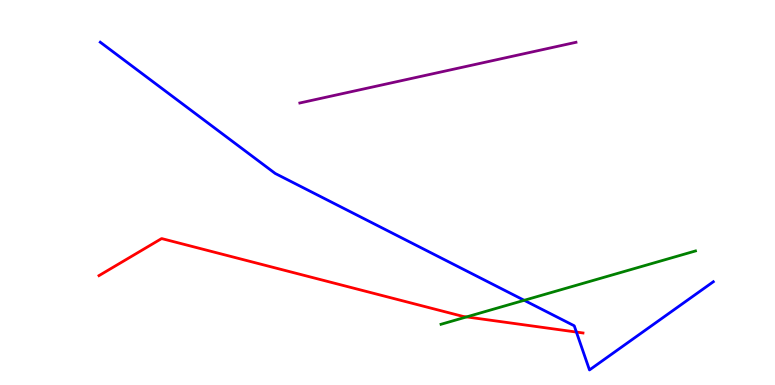[{'lines': ['blue', 'red'], 'intersections': [{'x': 7.44, 'y': 1.37}]}, {'lines': ['green', 'red'], 'intersections': [{'x': 6.02, 'y': 1.77}]}, {'lines': ['purple', 'red'], 'intersections': []}, {'lines': ['blue', 'green'], 'intersections': [{'x': 6.76, 'y': 2.2}]}, {'lines': ['blue', 'purple'], 'intersections': []}, {'lines': ['green', 'purple'], 'intersections': []}]